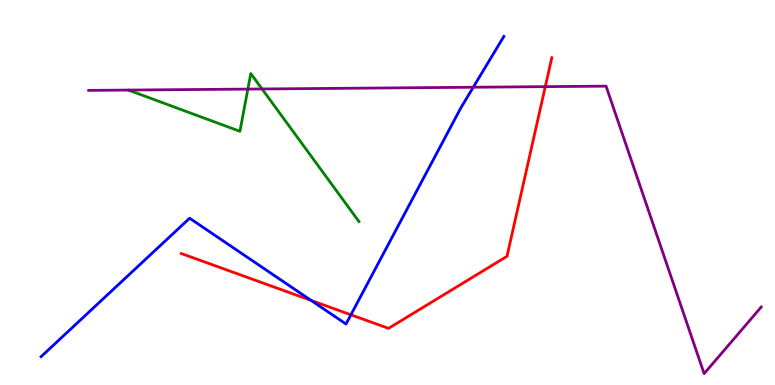[{'lines': ['blue', 'red'], 'intersections': [{'x': 4.01, 'y': 2.2}, {'x': 4.53, 'y': 1.82}]}, {'lines': ['green', 'red'], 'intersections': []}, {'lines': ['purple', 'red'], 'intersections': [{'x': 7.04, 'y': 7.75}]}, {'lines': ['blue', 'green'], 'intersections': []}, {'lines': ['blue', 'purple'], 'intersections': [{'x': 6.11, 'y': 7.73}]}, {'lines': ['green', 'purple'], 'intersections': [{'x': 3.2, 'y': 7.69}, {'x': 3.38, 'y': 7.69}]}]